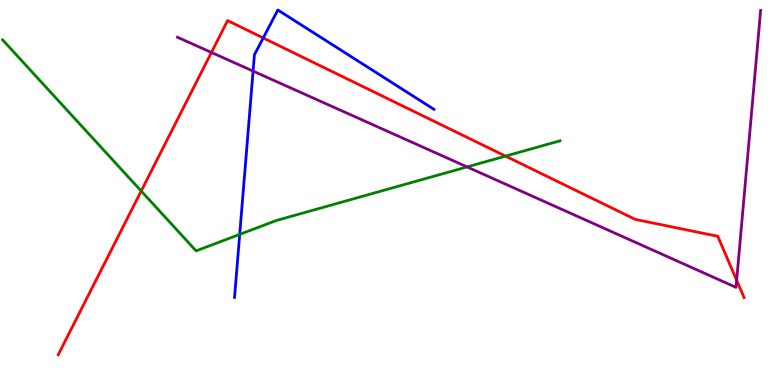[{'lines': ['blue', 'red'], 'intersections': [{'x': 3.4, 'y': 9.01}]}, {'lines': ['green', 'red'], 'intersections': [{'x': 1.82, 'y': 5.04}, {'x': 6.52, 'y': 5.95}]}, {'lines': ['purple', 'red'], 'intersections': [{'x': 2.73, 'y': 8.64}, {'x': 9.51, 'y': 2.72}]}, {'lines': ['blue', 'green'], 'intersections': [{'x': 3.09, 'y': 3.91}]}, {'lines': ['blue', 'purple'], 'intersections': [{'x': 3.27, 'y': 8.15}]}, {'lines': ['green', 'purple'], 'intersections': [{'x': 6.03, 'y': 5.66}]}]